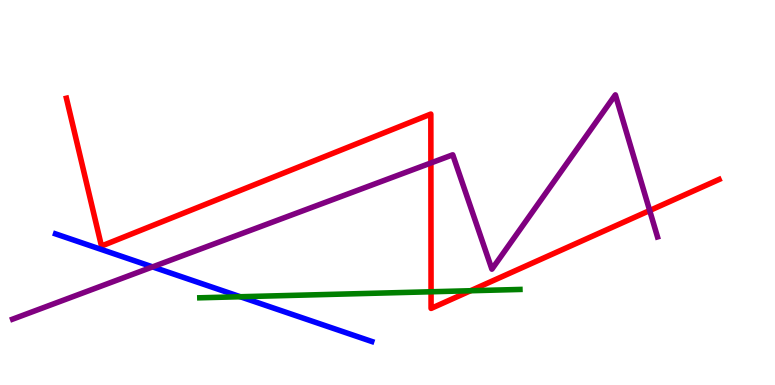[{'lines': ['blue', 'red'], 'intersections': []}, {'lines': ['green', 'red'], 'intersections': [{'x': 5.56, 'y': 2.42}, {'x': 6.07, 'y': 2.45}]}, {'lines': ['purple', 'red'], 'intersections': [{'x': 5.56, 'y': 5.77}, {'x': 8.38, 'y': 4.53}]}, {'lines': ['blue', 'green'], 'intersections': [{'x': 3.1, 'y': 2.29}]}, {'lines': ['blue', 'purple'], 'intersections': [{'x': 1.97, 'y': 3.07}]}, {'lines': ['green', 'purple'], 'intersections': []}]